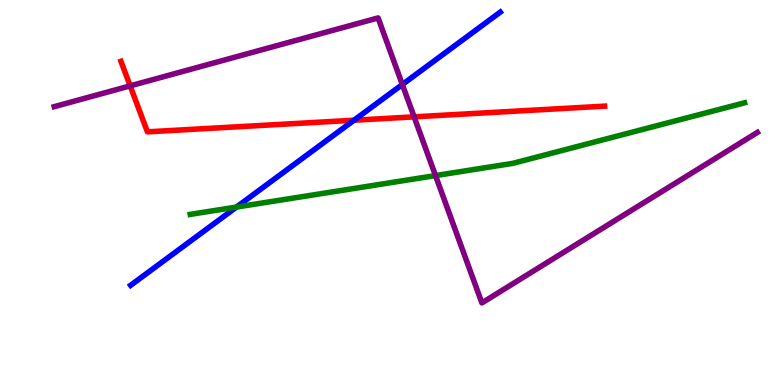[{'lines': ['blue', 'red'], 'intersections': [{'x': 4.57, 'y': 6.88}]}, {'lines': ['green', 'red'], 'intersections': []}, {'lines': ['purple', 'red'], 'intersections': [{'x': 1.68, 'y': 7.77}, {'x': 5.34, 'y': 6.96}]}, {'lines': ['blue', 'green'], 'intersections': [{'x': 3.05, 'y': 4.62}]}, {'lines': ['blue', 'purple'], 'intersections': [{'x': 5.19, 'y': 7.81}]}, {'lines': ['green', 'purple'], 'intersections': [{'x': 5.62, 'y': 5.44}]}]